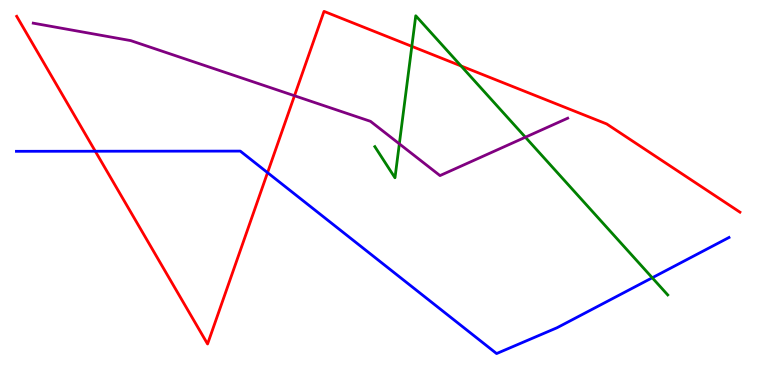[{'lines': ['blue', 'red'], 'intersections': [{'x': 1.23, 'y': 6.07}, {'x': 3.45, 'y': 5.52}]}, {'lines': ['green', 'red'], 'intersections': [{'x': 5.31, 'y': 8.8}, {'x': 5.95, 'y': 8.29}]}, {'lines': ['purple', 'red'], 'intersections': [{'x': 3.8, 'y': 7.51}]}, {'lines': ['blue', 'green'], 'intersections': [{'x': 8.42, 'y': 2.79}]}, {'lines': ['blue', 'purple'], 'intersections': []}, {'lines': ['green', 'purple'], 'intersections': [{'x': 5.15, 'y': 6.26}, {'x': 6.78, 'y': 6.44}]}]